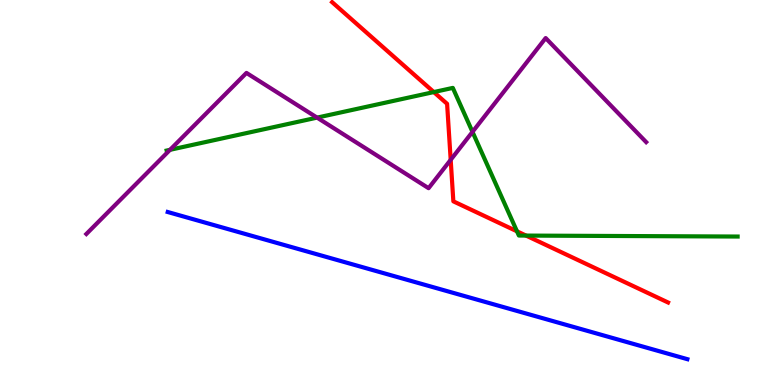[{'lines': ['blue', 'red'], 'intersections': []}, {'lines': ['green', 'red'], 'intersections': [{'x': 5.6, 'y': 7.61}, {'x': 6.67, 'y': 3.99}, {'x': 6.79, 'y': 3.88}]}, {'lines': ['purple', 'red'], 'intersections': [{'x': 5.82, 'y': 5.85}]}, {'lines': ['blue', 'green'], 'intersections': []}, {'lines': ['blue', 'purple'], 'intersections': []}, {'lines': ['green', 'purple'], 'intersections': [{'x': 2.19, 'y': 6.11}, {'x': 4.09, 'y': 6.94}, {'x': 6.1, 'y': 6.57}]}]